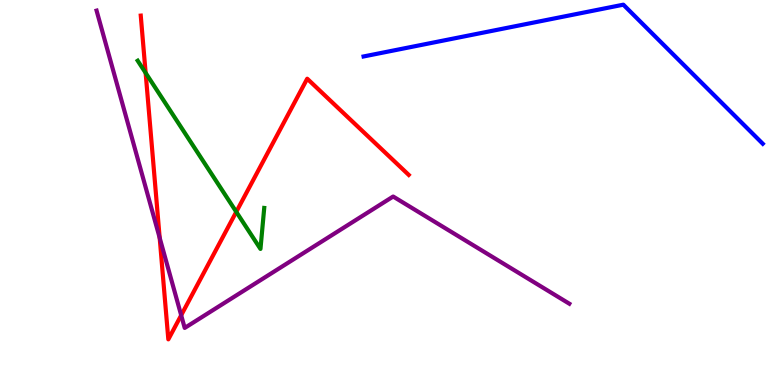[{'lines': ['blue', 'red'], 'intersections': []}, {'lines': ['green', 'red'], 'intersections': [{'x': 1.88, 'y': 8.11}, {'x': 3.05, 'y': 4.5}]}, {'lines': ['purple', 'red'], 'intersections': [{'x': 2.06, 'y': 3.82}, {'x': 2.34, 'y': 1.81}]}, {'lines': ['blue', 'green'], 'intersections': []}, {'lines': ['blue', 'purple'], 'intersections': []}, {'lines': ['green', 'purple'], 'intersections': []}]